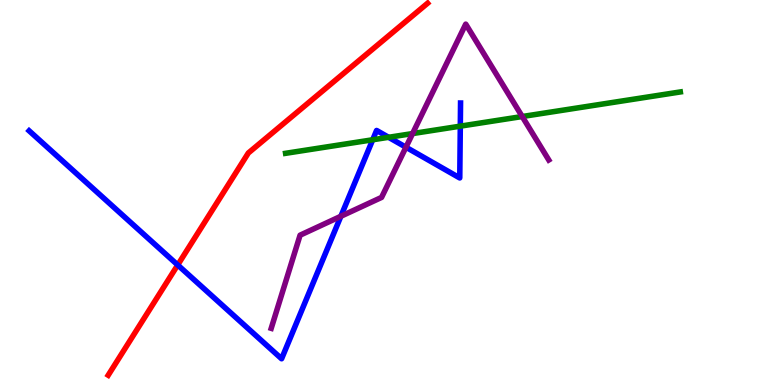[{'lines': ['blue', 'red'], 'intersections': [{'x': 2.29, 'y': 3.12}]}, {'lines': ['green', 'red'], 'intersections': []}, {'lines': ['purple', 'red'], 'intersections': []}, {'lines': ['blue', 'green'], 'intersections': [{'x': 4.81, 'y': 6.37}, {'x': 5.01, 'y': 6.43}, {'x': 5.94, 'y': 6.72}]}, {'lines': ['blue', 'purple'], 'intersections': [{'x': 4.4, 'y': 4.38}, {'x': 5.24, 'y': 6.18}]}, {'lines': ['green', 'purple'], 'intersections': [{'x': 5.32, 'y': 6.53}, {'x': 6.74, 'y': 6.97}]}]